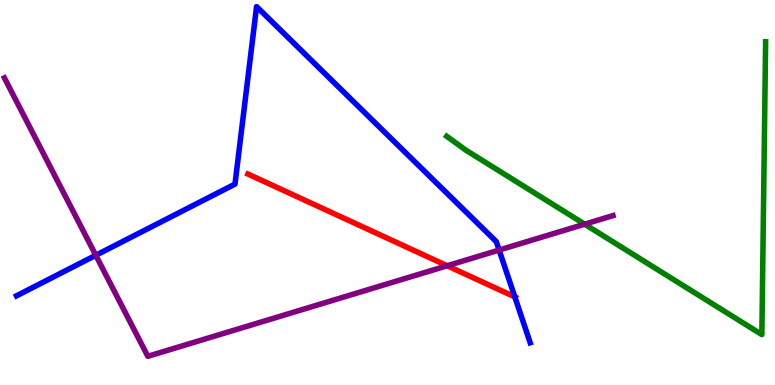[{'lines': ['blue', 'red'], 'intersections': [{'x': 6.64, 'y': 2.29}]}, {'lines': ['green', 'red'], 'intersections': []}, {'lines': ['purple', 'red'], 'intersections': [{'x': 5.77, 'y': 3.1}]}, {'lines': ['blue', 'green'], 'intersections': []}, {'lines': ['blue', 'purple'], 'intersections': [{'x': 1.24, 'y': 3.37}, {'x': 6.44, 'y': 3.51}]}, {'lines': ['green', 'purple'], 'intersections': [{'x': 7.54, 'y': 4.18}]}]